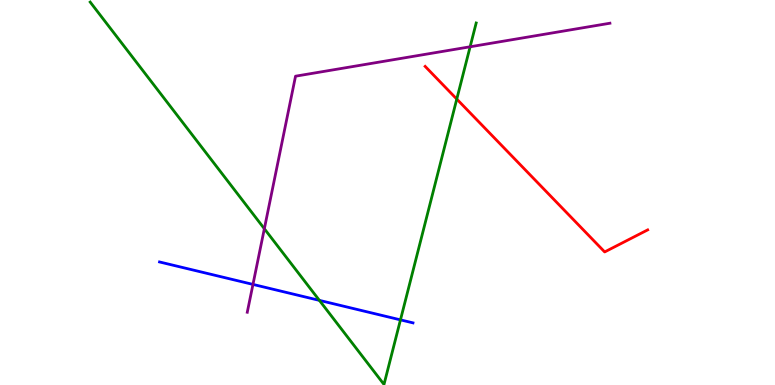[{'lines': ['blue', 'red'], 'intersections': []}, {'lines': ['green', 'red'], 'intersections': [{'x': 5.89, 'y': 7.43}]}, {'lines': ['purple', 'red'], 'intersections': []}, {'lines': ['blue', 'green'], 'intersections': [{'x': 4.12, 'y': 2.2}, {'x': 5.17, 'y': 1.69}]}, {'lines': ['blue', 'purple'], 'intersections': [{'x': 3.26, 'y': 2.61}]}, {'lines': ['green', 'purple'], 'intersections': [{'x': 3.41, 'y': 4.06}, {'x': 6.07, 'y': 8.78}]}]